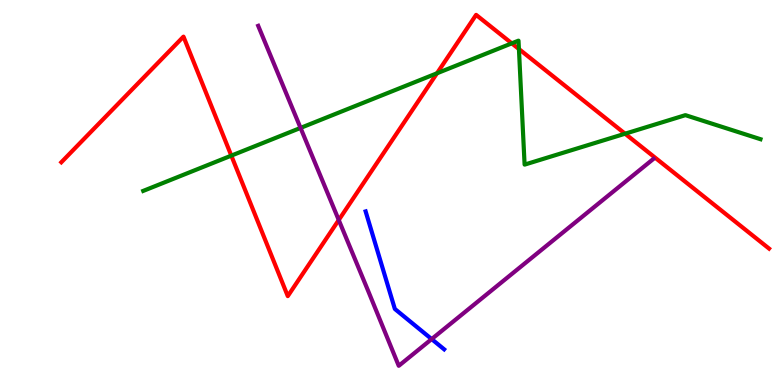[{'lines': ['blue', 'red'], 'intersections': []}, {'lines': ['green', 'red'], 'intersections': [{'x': 2.98, 'y': 5.96}, {'x': 5.64, 'y': 8.1}, {'x': 6.6, 'y': 8.87}, {'x': 6.7, 'y': 8.73}, {'x': 8.07, 'y': 6.53}]}, {'lines': ['purple', 'red'], 'intersections': [{'x': 4.37, 'y': 4.29}]}, {'lines': ['blue', 'green'], 'intersections': []}, {'lines': ['blue', 'purple'], 'intersections': [{'x': 5.57, 'y': 1.19}]}, {'lines': ['green', 'purple'], 'intersections': [{'x': 3.88, 'y': 6.68}]}]